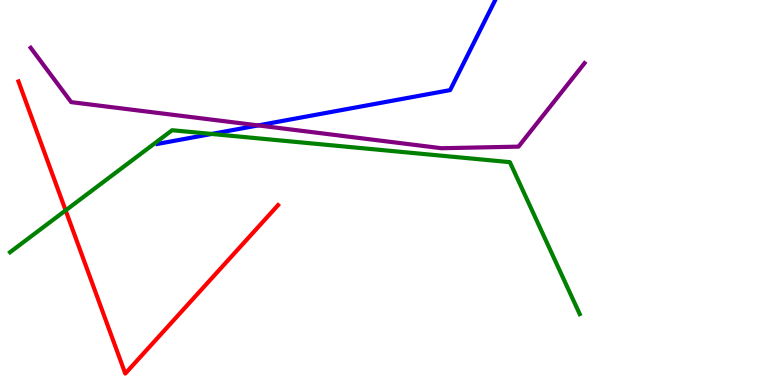[{'lines': ['blue', 'red'], 'intersections': []}, {'lines': ['green', 'red'], 'intersections': [{'x': 0.847, 'y': 4.54}]}, {'lines': ['purple', 'red'], 'intersections': []}, {'lines': ['blue', 'green'], 'intersections': [{'x': 2.73, 'y': 6.52}]}, {'lines': ['blue', 'purple'], 'intersections': [{'x': 3.33, 'y': 6.74}]}, {'lines': ['green', 'purple'], 'intersections': []}]